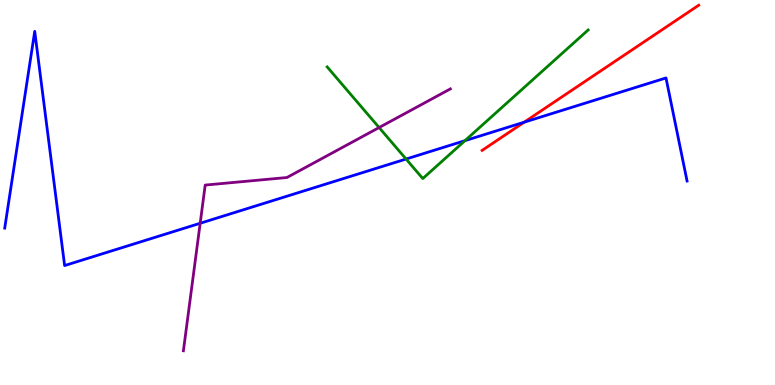[{'lines': ['blue', 'red'], 'intersections': [{'x': 6.76, 'y': 6.83}]}, {'lines': ['green', 'red'], 'intersections': []}, {'lines': ['purple', 'red'], 'intersections': []}, {'lines': ['blue', 'green'], 'intersections': [{'x': 5.24, 'y': 5.87}, {'x': 6.0, 'y': 6.35}]}, {'lines': ['blue', 'purple'], 'intersections': [{'x': 2.58, 'y': 4.2}]}, {'lines': ['green', 'purple'], 'intersections': [{'x': 4.89, 'y': 6.69}]}]